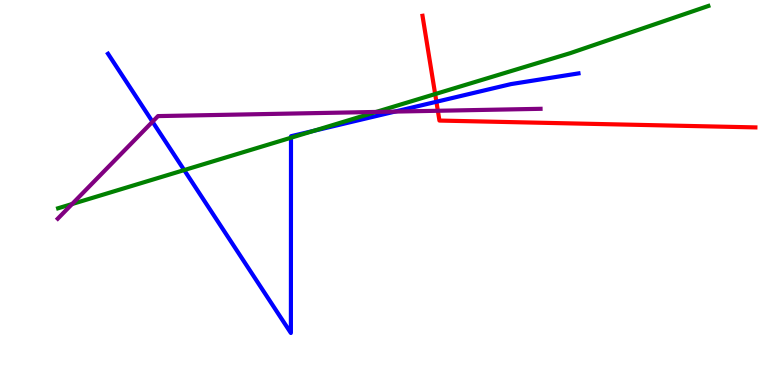[{'lines': ['blue', 'red'], 'intersections': [{'x': 5.63, 'y': 7.36}]}, {'lines': ['green', 'red'], 'intersections': [{'x': 5.61, 'y': 7.56}]}, {'lines': ['purple', 'red'], 'intersections': [{'x': 5.65, 'y': 7.12}]}, {'lines': ['blue', 'green'], 'intersections': [{'x': 2.38, 'y': 5.58}, {'x': 3.75, 'y': 6.42}, {'x': 4.05, 'y': 6.6}]}, {'lines': ['blue', 'purple'], 'intersections': [{'x': 1.97, 'y': 6.84}, {'x': 5.1, 'y': 7.1}]}, {'lines': ['green', 'purple'], 'intersections': [{'x': 0.93, 'y': 4.7}, {'x': 4.85, 'y': 7.09}]}]